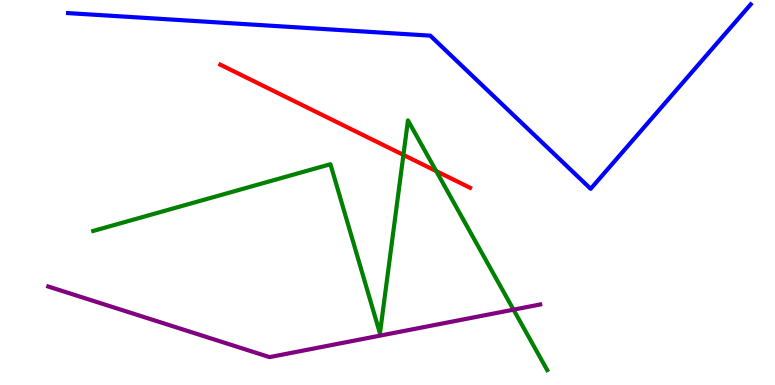[{'lines': ['blue', 'red'], 'intersections': []}, {'lines': ['green', 'red'], 'intersections': [{'x': 5.21, 'y': 5.98}, {'x': 5.63, 'y': 5.56}]}, {'lines': ['purple', 'red'], 'intersections': []}, {'lines': ['blue', 'green'], 'intersections': []}, {'lines': ['blue', 'purple'], 'intersections': []}, {'lines': ['green', 'purple'], 'intersections': [{'x': 6.63, 'y': 1.96}]}]